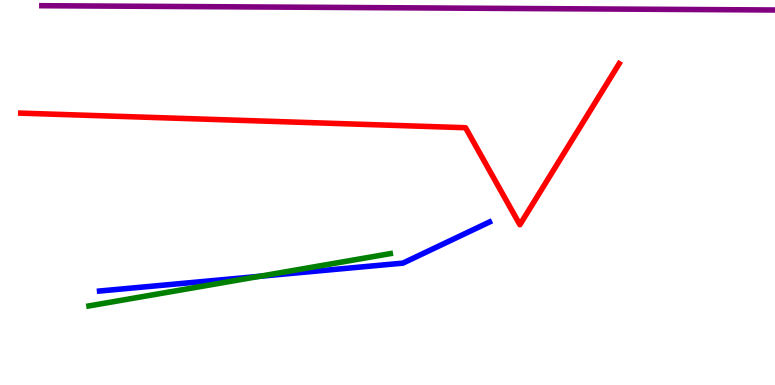[{'lines': ['blue', 'red'], 'intersections': []}, {'lines': ['green', 'red'], 'intersections': []}, {'lines': ['purple', 'red'], 'intersections': []}, {'lines': ['blue', 'green'], 'intersections': [{'x': 3.35, 'y': 2.82}]}, {'lines': ['blue', 'purple'], 'intersections': []}, {'lines': ['green', 'purple'], 'intersections': []}]